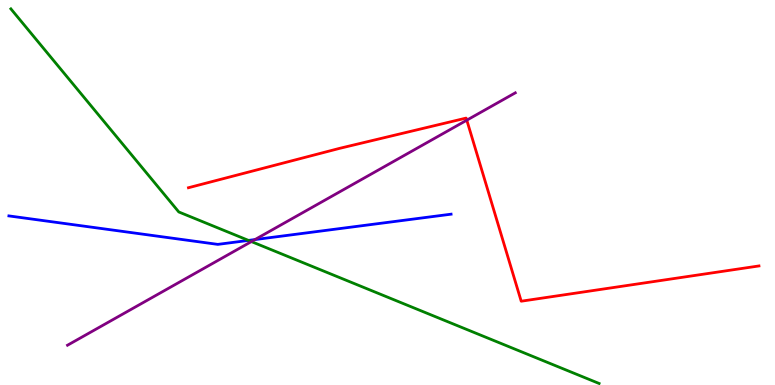[{'lines': ['blue', 'red'], 'intersections': []}, {'lines': ['green', 'red'], 'intersections': []}, {'lines': ['purple', 'red'], 'intersections': [{'x': 6.02, 'y': 6.88}]}, {'lines': ['blue', 'green'], 'intersections': [{'x': 3.21, 'y': 3.76}]}, {'lines': ['blue', 'purple'], 'intersections': [{'x': 3.29, 'y': 3.78}]}, {'lines': ['green', 'purple'], 'intersections': [{'x': 3.24, 'y': 3.73}]}]